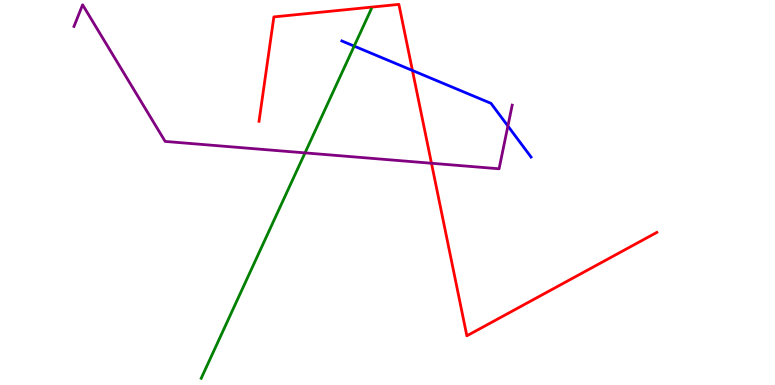[{'lines': ['blue', 'red'], 'intersections': [{'x': 5.32, 'y': 8.17}]}, {'lines': ['green', 'red'], 'intersections': []}, {'lines': ['purple', 'red'], 'intersections': [{'x': 5.57, 'y': 5.76}]}, {'lines': ['blue', 'green'], 'intersections': [{'x': 4.57, 'y': 8.8}]}, {'lines': ['blue', 'purple'], 'intersections': [{'x': 6.55, 'y': 6.73}]}, {'lines': ['green', 'purple'], 'intersections': [{'x': 3.94, 'y': 6.03}]}]